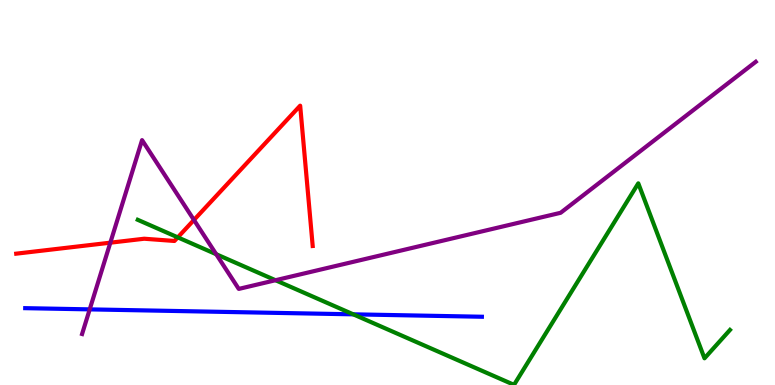[{'lines': ['blue', 'red'], 'intersections': []}, {'lines': ['green', 'red'], 'intersections': [{'x': 2.29, 'y': 3.83}]}, {'lines': ['purple', 'red'], 'intersections': [{'x': 1.42, 'y': 3.7}, {'x': 2.5, 'y': 4.29}]}, {'lines': ['blue', 'green'], 'intersections': [{'x': 4.56, 'y': 1.84}]}, {'lines': ['blue', 'purple'], 'intersections': [{'x': 1.16, 'y': 1.96}]}, {'lines': ['green', 'purple'], 'intersections': [{'x': 2.79, 'y': 3.4}, {'x': 3.55, 'y': 2.72}]}]